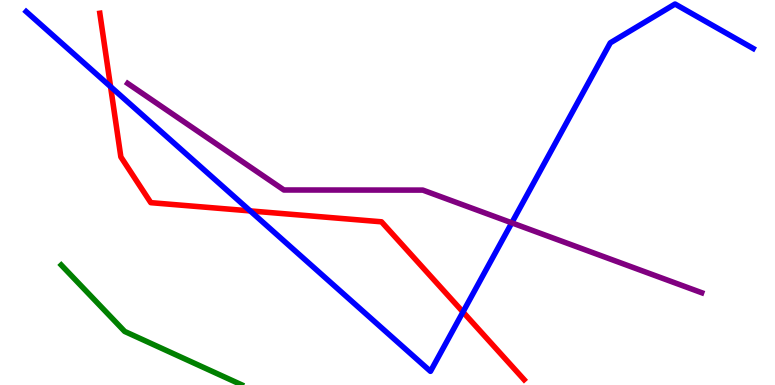[{'lines': ['blue', 'red'], 'intersections': [{'x': 1.43, 'y': 7.75}, {'x': 3.23, 'y': 4.52}, {'x': 5.97, 'y': 1.9}]}, {'lines': ['green', 'red'], 'intersections': []}, {'lines': ['purple', 'red'], 'intersections': []}, {'lines': ['blue', 'green'], 'intersections': []}, {'lines': ['blue', 'purple'], 'intersections': [{'x': 6.6, 'y': 4.21}]}, {'lines': ['green', 'purple'], 'intersections': []}]